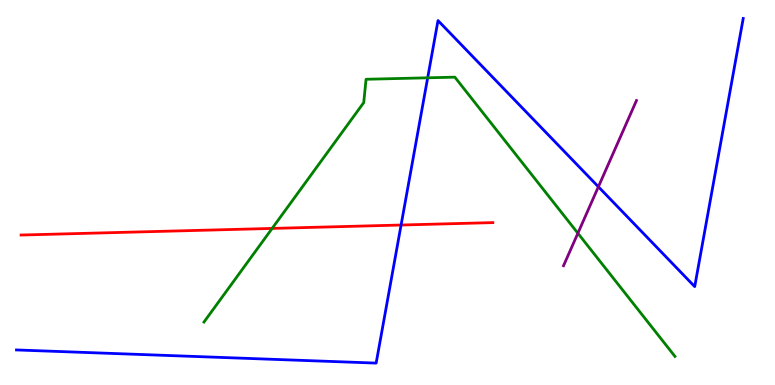[{'lines': ['blue', 'red'], 'intersections': [{'x': 5.18, 'y': 4.16}]}, {'lines': ['green', 'red'], 'intersections': [{'x': 3.51, 'y': 4.07}]}, {'lines': ['purple', 'red'], 'intersections': []}, {'lines': ['blue', 'green'], 'intersections': [{'x': 5.52, 'y': 7.98}]}, {'lines': ['blue', 'purple'], 'intersections': [{'x': 7.72, 'y': 5.15}]}, {'lines': ['green', 'purple'], 'intersections': [{'x': 7.46, 'y': 3.94}]}]